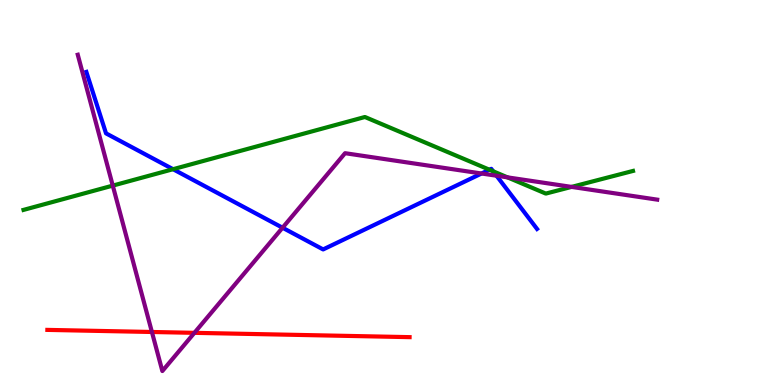[{'lines': ['blue', 'red'], 'intersections': []}, {'lines': ['green', 'red'], 'intersections': []}, {'lines': ['purple', 'red'], 'intersections': [{'x': 1.96, 'y': 1.38}, {'x': 2.51, 'y': 1.35}]}, {'lines': ['blue', 'green'], 'intersections': [{'x': 2.23, 'y': 5.61}, {'x': 6.32, 'y': 5.59}, {'x': 6.36, 'y': 5.55}]}, {'lines': ['blue', 'purple'], 'intersections': [{'x': 3.65, 'y': 4.08}, {'x': 6.21, 'y': 5.49}, {'x': 6.41, 'y': 5.44}]}, {'lines': ['green', 'purple'], 'intersections': [{'x': 1.46, 'y': 5.18}, {'x': 6.55, 'y': 5.39}, {'x': 7.38, 'y': 5.15}]}]